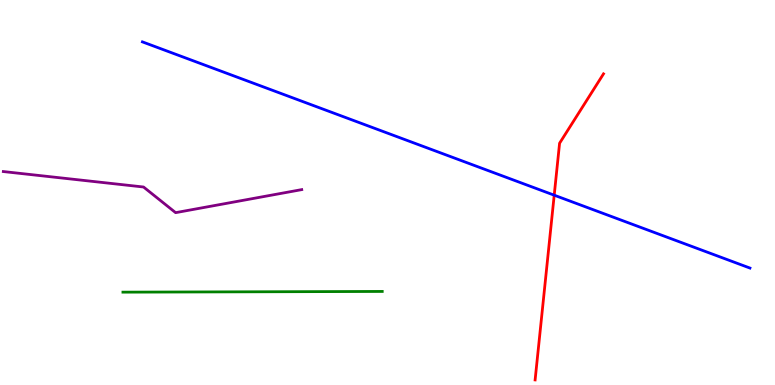[{'lines': ['blue', 'red'], 'intersections': [{'x': 7.15, 'y': 4.93}]}, {'lines': ['green', 'red'], 'intersections': []}, {'lines': ['purple', 'red'], 'intersections': []}, {'lines': ['blue', 'green'], 'intersections': []}, {'lines': ['blue', 'purple'], 'intersections': []}, {'lines': ['green', 'purple'], 'intersections': []}]